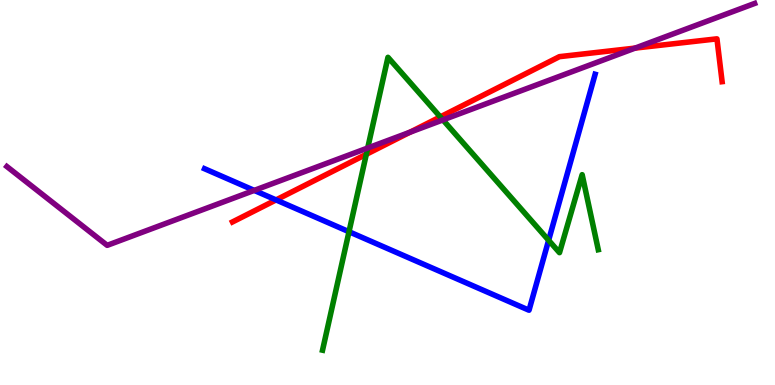[{'lines': ['blue', 'red'], 'intersections': [{'x': 3.56, 'y': 4.81}]}, {'lines': ['green', 'red'], 'intersections': [{'x': 4.73, 'y': 5.99}, {'x': 5.68, 'y': 6.96}]}, {'lines': ['purple', 'red'], 'intersections': [{'x': 5.29, 'y': 6.57}, {'x': 8.2, 'y': 8.75}]}, {'lines': ['blue', 'green'], 'intersections': [{'x': 4.5, 'y': 3.98}, {'x': 7.08, 'y': 3.76}]}, {'lines': ['blue', 'purple'], 'intersections': [{'x': 3.28, 'y': 5.05}]}, {'lines': ['green', 'purple'], 'intersections': [{'x': 4.74, 'y': 6.16}, {'x': 5.72, 'y': 6.89}]}]